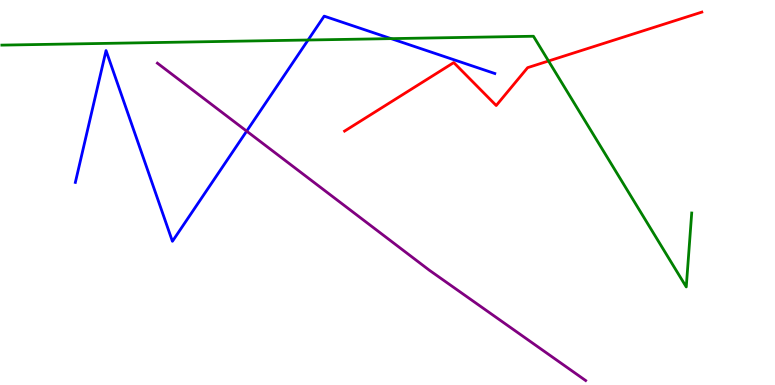[{'lines': ['blue', 'red'], 'intersections': []}, {'lines': ['green', 'red'], 'intersections': [{'x': 7.08, 'y': 8.42}]}, {'lines': ['purple', 'red'], 'intersections': []}, {'lines': ['blue', 'green'], 'intersections': [{'x': 3.98, 'y': 8.96}, {'x': 5.05, 'y': 9.0}]}, {'lines': ['blue', 'purple'], 'intersections': [{'x': 3.18, 'y': 6.59}]}, {'lines': ['green', 'purple'], 'intersections': []}]